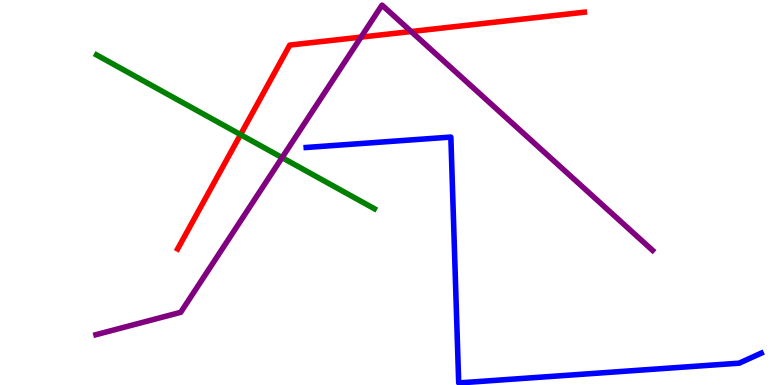[{'lines': ['blue', 'red'], 'intersections': []}, {'lines': ['green', 'red'], 'intersections': [{'x': 3.1, 'y': 6.5}]}, {'lines': ['purple', 'red'], 'intersections': [{'x': 4.66, 'y': 9.04}, {'x': 5.31, 'y': 9.18}]}, {'lines': ['blue', 'green'], 'intersections': []}, {'lines': ['blue', 'purple'], 'intersections': []}, {'lines': ['green', 'purple'], 'intersections': [{'x': 3.64, 'y': 5.91}]}]